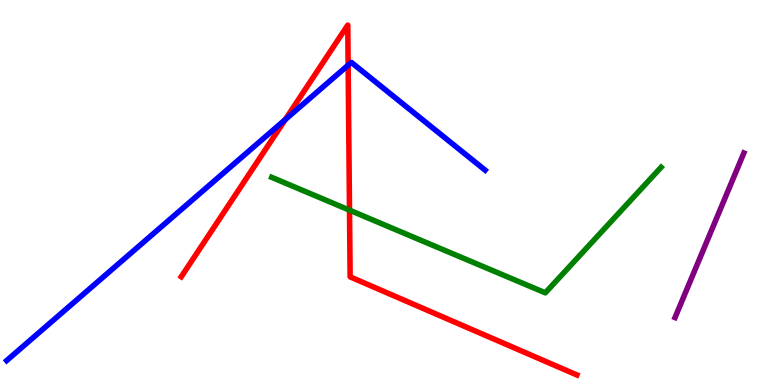[{'lines': ['blue', 'red'], 'intersections': [{'x': 3.68, 'y': 6.89}, {'x': 4.49, 'y': 8.31}]}, {'lines': ['green', 'red'], 'intersections': [{'x': 4.51, 'y': 4.54}]}, {'lines': ['purple', 'red'], 'intersections': []}, {'lines': ['blue', 'green'], 'intersections': []}, {'lines': ['blue', 'purple'], 'intersections': []}, {'lines': ['green', 'purple'], 'intersections': []}]